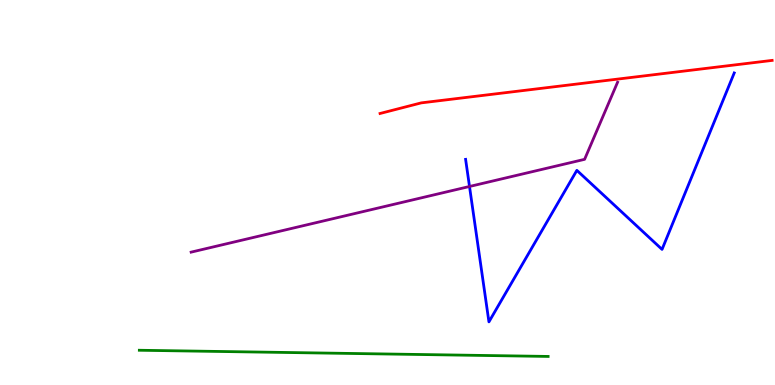[{'lines': ['blue', 'red'], 'intersections': []}, {'lines': ['green', 'red'], 'intersections': []}, {'lines': ['purple', 'red'], 'intersections': []}, {'lines': ['blue', 'green'], 'intersections': []}, {'lines': ['blue', 'purple'], 'intersections': [{'x': 6.06, 'y': 5.16}]}, {'lines': ['green', 'purple'], 'intersections': []}]